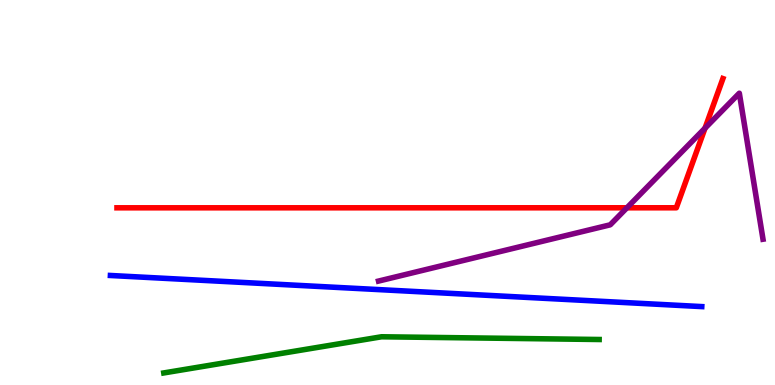[{'lines': ['blue', 'red'], 'intersections': []}, {'lines': ['green', 'red'], 'intersections': []}, {'lines': ['purple', 'red'], 'intersections': [{'x': 8.09, 'y': 4.6}, {'x': 9.1, 'y': 6.67}]}, {'lines': ['blue', 'green'], 'intersections': []}, {'lines': ['blue', 'purple'], 'intersections': []}, {'lines': ['green', 'purple'], 'intersections': []}]